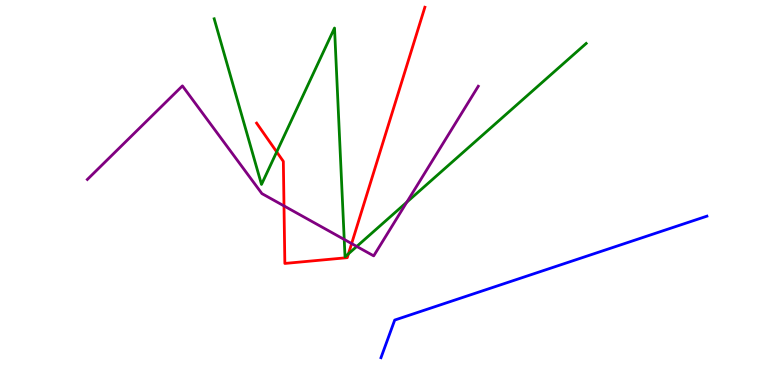[{'lines': ['blue', 'red'], 'intersections': []}, {'lines': ['green', 'red'], 'intersections': [{'x': 3.57, 'y': 6.05}, {'x': 4.5, 'y': 3.41}]}, {'lines': ['purple', 'red'], 'intersections': [{'x': 3.66, 'y': 4.65}, {'x': 4.54, 'y': 3.67}]}, {'lines': ['blue', 'green'], 'intersections': []}, {'lines': ['blue', 'purple'], 'intersections': []}, {'lines': ['green', 'purple'], 'intersections': [{'x': 4.44, 'y': 3.78}, {'x': 4.6, 'y': 3.6}, {'x': 5.25, 'y': 4.75}]}]